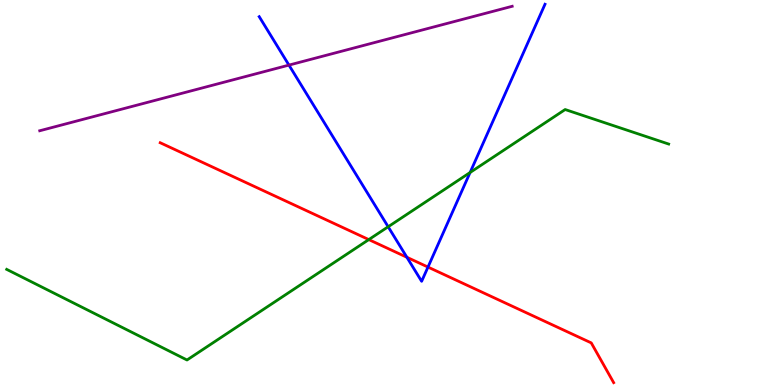[{'lines': ['blue', 'red'], 'intersections': [{'x': 5.25, 'y': 3.32}, {'x': 5.52, 'y': 3.06}]}, {'lines': ['green', 'red'], 'intersections': [{'x': 4.76, 'y': 3.78}]}, {'lines': ['purple', 'red'], 'intersections': []}, {'lines': ['blue', 'green'], 'intersections': [{'x': 5.01, 'y': 4.11}, {'x': 6.07, 'y': 5.52}]}, {'lines': ['blue', 'purple'], 'intersections': [{'x': 3.73, 'y': 8.31}]}, {'lines': ['green', 'purple'], 'intersections': []}]